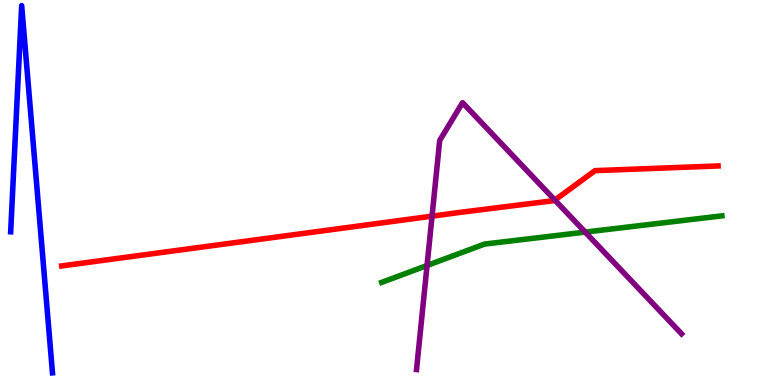[{'lines': ['blue', 'red'], 'intersections': []}, {'lines': ['green', 'red'], 'intersections': []}, {'lines': ['purple', 'red'], 'intersections': [{'x': 5.57, 'y': 4.39}, {'x': 7.16, 'y': 4.8}]}, {'lines': ['blue', 'green'], 'intersections': []}, {'lines': ['blue', 'purple'], 'intersections': []}, {'lines': ['green', 'purple'], 'intersections': [{'x': 5.51, 'y': 3.1}, {'x': 7.55, 'y': 3.97}]}]